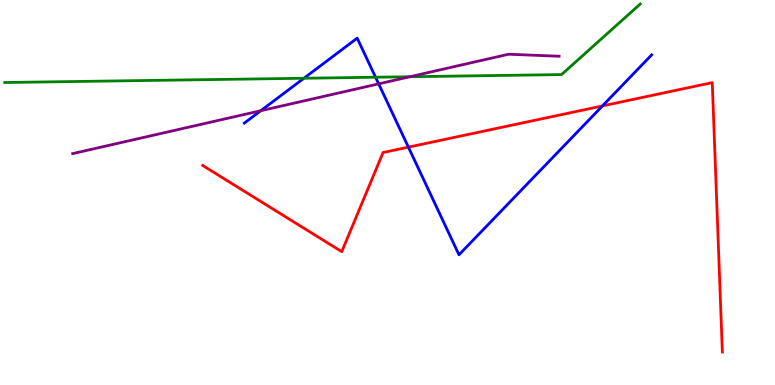[{'lines': ['blue', 'red'], 'intersections': [{'x': 5.27, 'y': 6.18}, {'x': 7.77, 'y': 7.25}]}, {'lines': ['green', 'red'], 'intersections': []}, {'lines': ['purple', 'red'], 'intersections': []}, {'lines': ['blue', 'green'], 'intersections': [{'x': 3.92, 'y': 7.97}, {'x': 4.85, 'y': 7.99}]}, {'lines': ['blue', 'purple'], 'intersections': [{'x': 3.36, 'y': 7.12}, {'x': 4.89, 'y': 7.82}]}, {'lines': ['green', 'purple'], 'intersections': [{'x': 5.29, 'y': 8.01}]}]